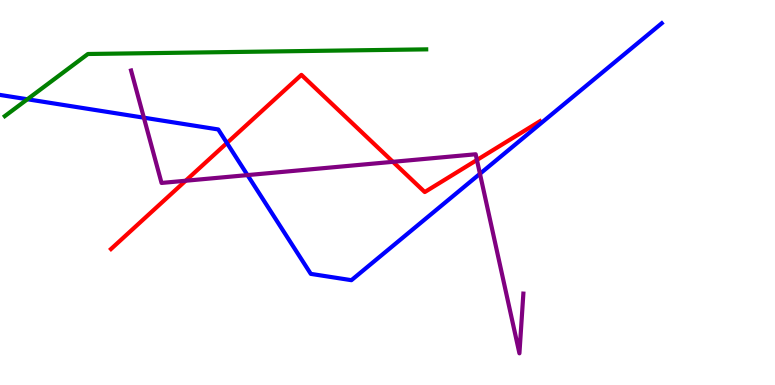[{'lines': ['blue', 'red'], 'intersections': [{'x': 2.93, 'y': 6.29}]}, {'lines': ['green', 'red'], 'intersections': []}, {'lines': ['purple', 'red'], 'intersections': [{'x': 2.4, 'y': 5.31}, {'x': 5.07, 'y': 5.8}, {'x': 6.15, 'y': 5.84}]}, {'lines': ['blue', 'green'], 'intersections': [{'x': 0.353, 'y': 7.42}]}, {'lines': ['blue', 'purple'], 'intersections': [{'x': 1.86, 'y': 6.94}, {'x': 3.19, 'y': 5.45}, {'x': 6.19, 'y': 5.49}]}, {'lines': ['green', 'purple'], 'intersections': []}]